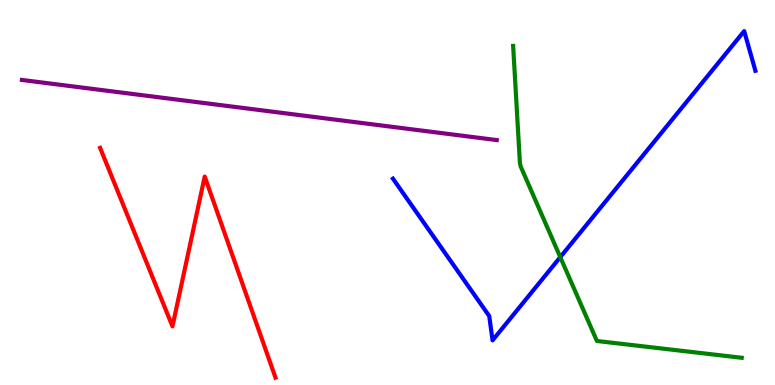[{'lines': ['blue', 'red'], 'intersections': []}, {'lines': ['green', 'red'], 'intersections': []}, {'lines': ['purple', 'red'], 'intersections': []}, {'lines': ['blue', 'green'], 'intersections': [{'x': 7.23, 'y': 3.32}]}, {'lines': ['blue', 'purple'], 'intersections': []}, {'lines': ['green', 'purple'], 'intersections': []}]